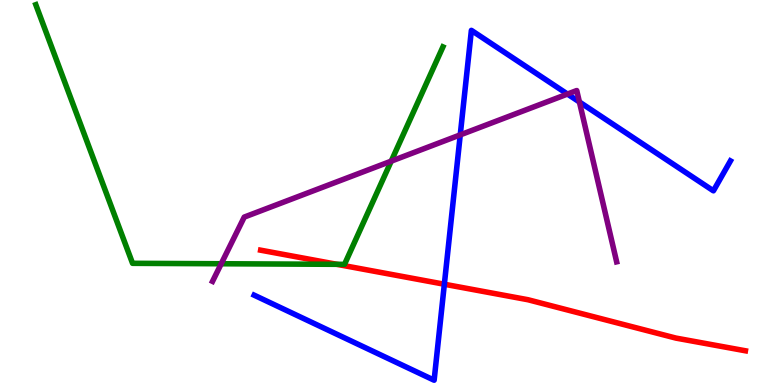[{'lines': ['blue', 'red'], 'intersections': [{'x': 5.73, 'y': 2.62}]}, {'lines': ['green', 'red'], 'intersections': [{'x': 4.35, 'y': 3.13}]}, {'lines': ['purple', 'red'], 'intersections': []}, {'lines': ['blue', 'green'], 'intersections': []}, {'lines': ['blue', 'purple'], 'intersections': [{'x': 5.94, 'y': 6.5}, {'x': 7.32, 'y': 7.56}, {'x': 7.48, 'y': 7.35}]}, {'lines': ['green', 'purple'], 'intersections': [{'x': 2.85, 'y': 3.15}, {'x': 5.05, 'y': 5.81}]}]